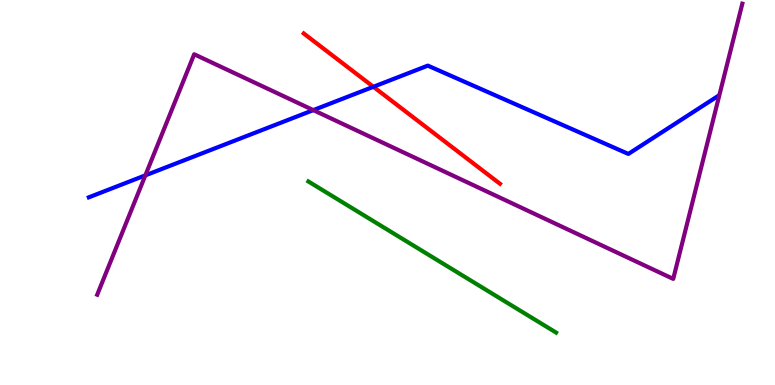[{'lines': ['blue', 'red'], 'intersections': [{'x': 4.82, 'y': 7.75}]}, {'lines': ['green', 'red'], 'intersections': []}, {'lines': ['purple', 'red'], 'intersections': []}, {'lines': ['blue', 'green'], 'intersections': []}, {'lines': ['blue', 'purple'], 'intersections': [{'x': 1.88, 'y': 5.45}, {'x': 4.04, 'y': 7.14}]}, {'lines': ['green', 'purple'], 'intersections': []}]